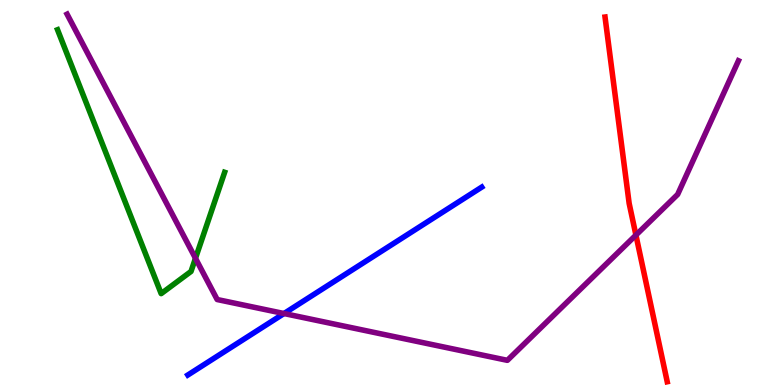[{'lines': ['blue', 'red'], 'intersections': []}, {'lines': ['green', 'red'], 'intersections': []}, {'lines': ['purple', 'red'], 'intersections': [{'x': 8.21, 'y': 3.89}]}, {'lines': ['blue', 'green'], 'intersections': []}, {'lines': ['blue', 'purple'], 'intersections': [{'x': 3.66, 'y': 1.86}]}, {'lines': ['green', 'purple'], 'intersections': [{'x': 2.52, 'y': 3.29}]}]